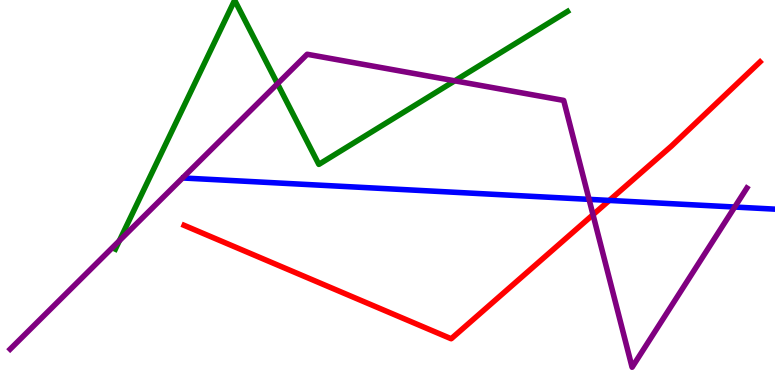[{'lines': ['blue', 'red'], 'intersections': [{'x': 7.86, 'y': 4.79}]}, {'lines': ['green', 'red'], 'intersections': []}, {'lines': ['purple', 'red'], 'intersections': [{'x': 7.65, 'y': 4.42}]}, {'lines': ['blue', 'green'], 'intersections': []}, {'lines': ['blue', 'purple'], 'intersections': [{'x': 7.6, 'y': 4.82}, {'x': 9.48, 'y': 4.62}]}, {'lines': ['green', 'purple'], 'intersections': [{'x': 1.54, 'y': 3.75}, {'x': 3.58, 'y': 7.82}, {'x': 5.87, 'y': 7.9}]}]